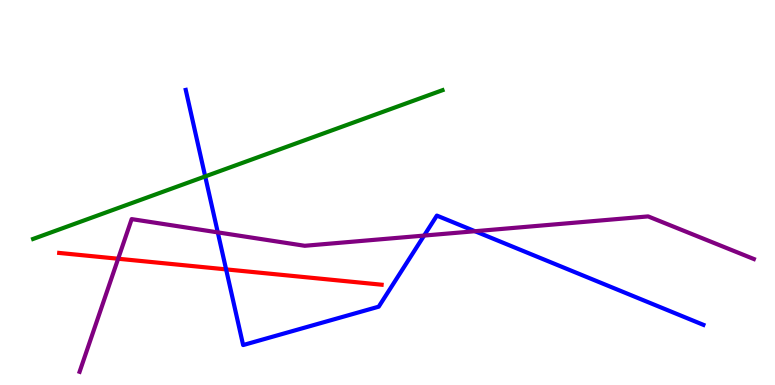[{'lines': ['blue', 'red'], 'intersections': [{'x': 2.92, 'y': 3.0}]}, {'lines': ['green', 'red'], 'intersections': []}, {'lines': ['purple', 'red'], 'intersections': [{'x': 1.52, 'y': 3.28}]}, {'lines': ['blue', 'green'], 'intersections': [{'x': 2.65, 'y': 5.42}]}, {'lines': ['blue', 'purple'], 'intersections': [{'x': 2.81, 'y': 3.96}, {'x': 5.47, 'y': 3.88}, {'x': 6.13, 'y': 3.99}]}, {'lines': ['green', 'purple'], 'intersections': []}]